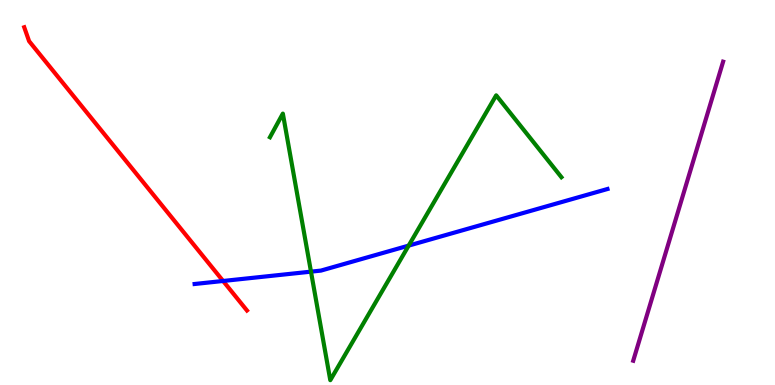[{'lines': ['blue', 'red'], 'intersections': [{'x': 2.88, 'y': 2.7}]}, {'lines': ['green', 'red'], 'intersections': []}, {'lines': ['purple', 'red'], 'intersections': []}, {'lines': ['blue', 'green'], 'intersections': [{'x': 4.01, 'y': 2.94}, {'x': 5.27, 'y': 3.62}]}, {'lines': ['blue', 'purple'], 'intersections': []}, {'lines': ['green', 'purple'], 'intersections': []}]